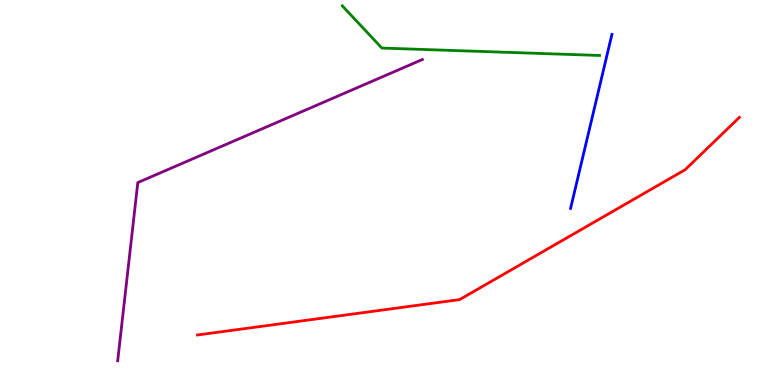[{'lines': ['blue', 'red'], 'intersections': []}, {'lines': ['green', 'red'], 'intersections': []}, {'lines': ['purple', 'red'], 'intersections': []}, {'lines': ['blue', 'green'], 'intersections': []}, {'lines': ['blue', 'purple'], 'intersections': []}, {'lines': ['green', 'purple'], 'intersections': []}]